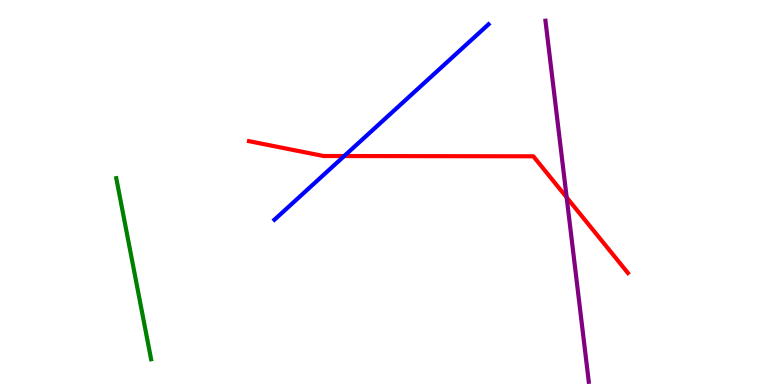[{'lines': ['blue', 'red'], 'intersections': [{'x': 4.44, 'y': 5.95}]}, {'lines': ['green', 'red'], 'intersections': []}, {'lines': ['purple', 'red'], 'intersections': [{'x': 7.31, 'y': 4.87}]}, {'lines': ['blue', 'green'], 'intersections': []}, {'lines': ['blue', 'purple'], 'intersections': []}, {'lines': ['green', 'purple'], 'intersections': []}]